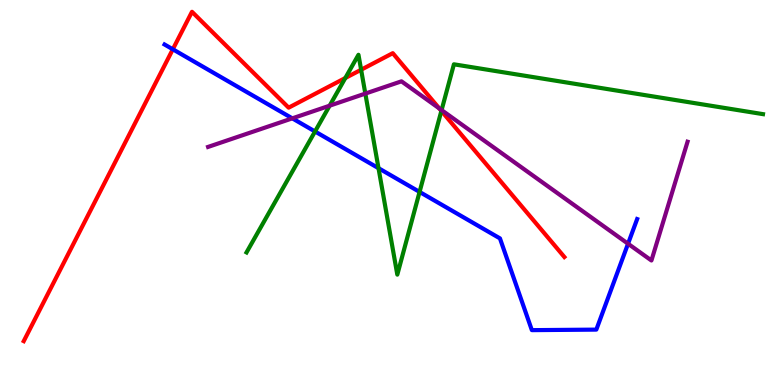[{'lines': ['blue', 'red'], 'intersections': [{'x': 2.23, 'y': 8.72}]}, {'lines': ['green', 'red'], 'intersections': [{'x': 4.46, 'y': 7.97}, {'x': 4.66, 'y': 8.19}, {'x': 5.7, 'y': 7.12}]}, {'lines': ['purple', 'red'], 'intersections': [{'x': 5.67, 'y': 7.18}]}, {'lines': ['blue', 'green'], 'intersections': [{'x': 4.06, 'y': 6.58}, {'x': 4.88, 'y': 5.63}, {'x': 5.41, 'y': 5.01}]}, {'lines': ['blue', 'purple'], 'intersections': [{'x': 3.77, 'y': 6.93}, {'x': 8.1, 'y': 3.67}]}, {'lines': ['green', 'purple'], 'intersections': [{'x': 4.25, 'y': 7.25}, {'x': 4.71, 'y': 7.57}, {'x': 5.7, 'y': 7.14}]}]